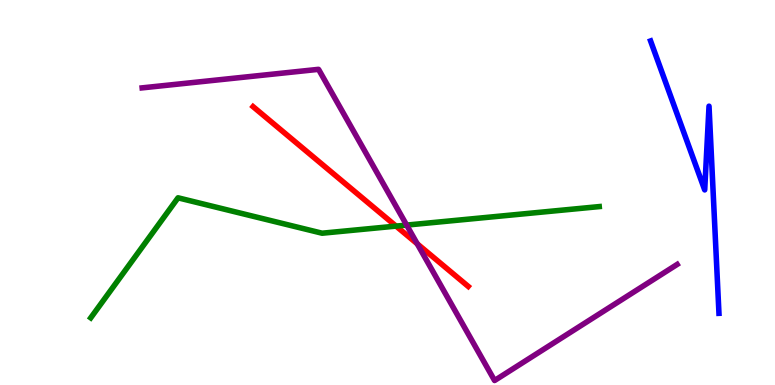[{'lines': ['blue', 'red'], 'intersections': []}, {'lines': ['green', 'red'], 'intersections': [{'x': 5.11, 'y': 4.13}]}, {'lines': ['purple', 'red'], 'intersections': [{'x': 5.38, 'y': 3.67}]}, {'lines': ['blue', 'green'], 'intersections': []}, {'lines': ['blue', 'purple'], 'intersections': []}, {'lines': ['green', 'purple'], 'intersections': [{'x': 5.25, 'y': 4.15}]}]